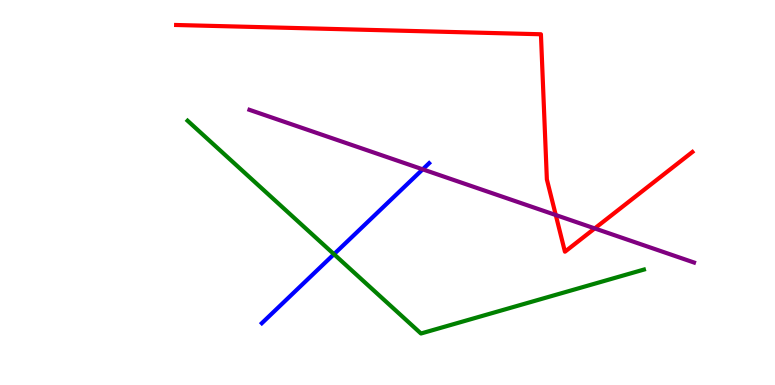[{'lines': ['blue', 'red'], 'intersections': []}, {'lines': ['green', 'red'], 'intersections': []}, {'lines': ['purple', 'red'], 'intersections': [{'x': 7.17, 'y': 4.41}, {'x': 7.67, 'y': 4.07}]}, {'lines': ['blue', 'green'], 'intersections': [{'x': 4.31, 'y': 3.4}]}, {'lines': ['blue', 'purple'], 'intersections': [{'x': 5.45, 'y': 5.6}]}, {'lines': ['green', 'purple'], 'intersections': []}]